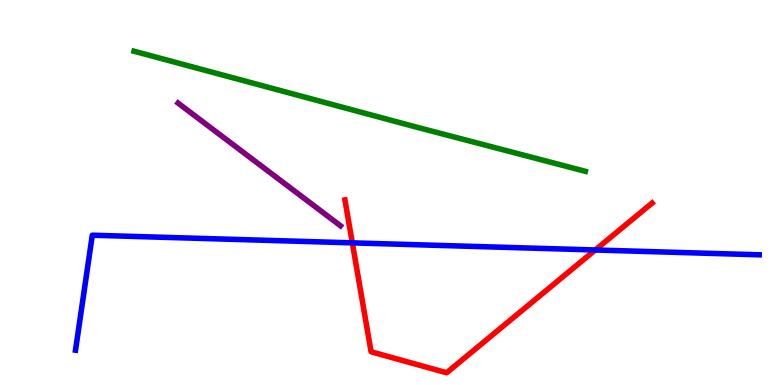[{'lines': ['blue', 'red'], 'intersections': [{'x': 4.55, 'y': 3.69}, {'x': 7.68, 'y': 3.51}]}, {'lines': ['green', 'red'], 'intersections': []}, {'lines': ['purple', 'red'], 'intersections': []}, {'lines': ['blue', 'green'], 'intersections': []}, {'lines': ['blue', 'purple'], 'intersections': []}, {'lines': ['green', 'purple'], 'intersections': []}]